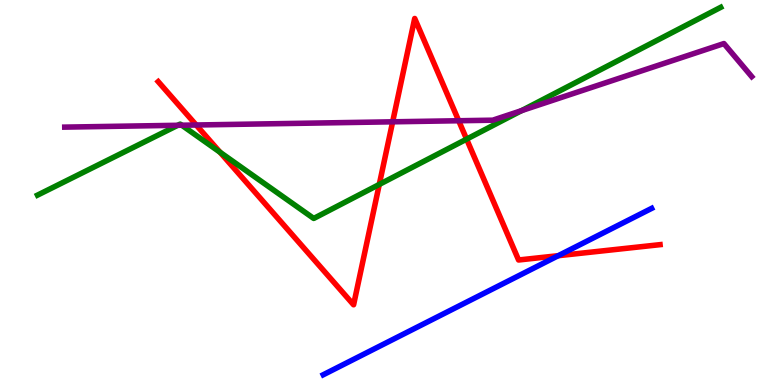[{'lines': ['blue', 'red'], 'intersections': [{'x': 7.2, 'y': 3.36}]}, {'lines': ['green', 'red'], 'intersections': [{'x': 2.84, 'y': 6.05}, {'x': 4.89, 'y': 5.21}, {'x': 6.02, 'y': 6.39}]}, {'lines': ['purple', 'red'], 'intersections': [{'x': 2.53, 'y': 6.75}, {'x': 5.07, 'y': 6.84}, {'x': 5.92, 'y': 6.86}]}, {'lines': ['blue', 'green'], 'intersections': []}, {'lines': ['blue', 'purple'], 'intersections': []}, {'lines': ['green', 'purple'], 'intersections': [{'x': 2.29, 'y': 6.75}, {'x': 2.35, 'y': 6.75}, {'x': 6.73, 'y': 7.13}]}]